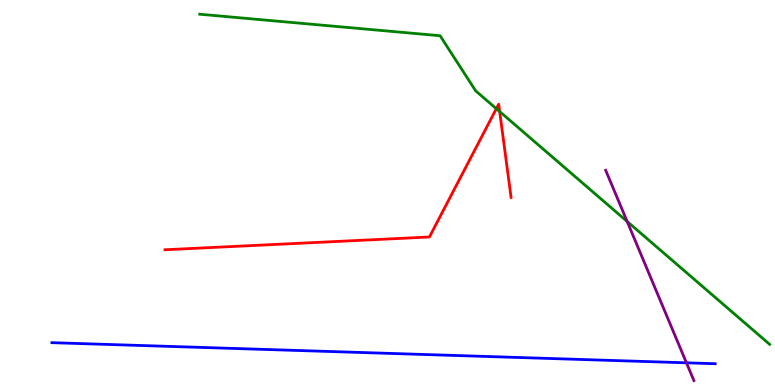[{'lines': ['blue', 'red'], 'intersections': []}, {'lines': ['green', 'red'], 'intersections': [{'x': 6.4, 'y': 7.18}, {'x': 6.45, 'y': 7.1}]}, {'lines': ['purple', 'red'], 'intersections': []}, {'lines': ['blue', 'green'], 'intersections': []}, {'lines': ['blue', 'purple'], 'intersections': [{'x': 8.86, 'y': 0.576}]}, {'lines': ['green', 'purple'], 'intersections': [{'x': 8.09, 'y': 4.25}]}]